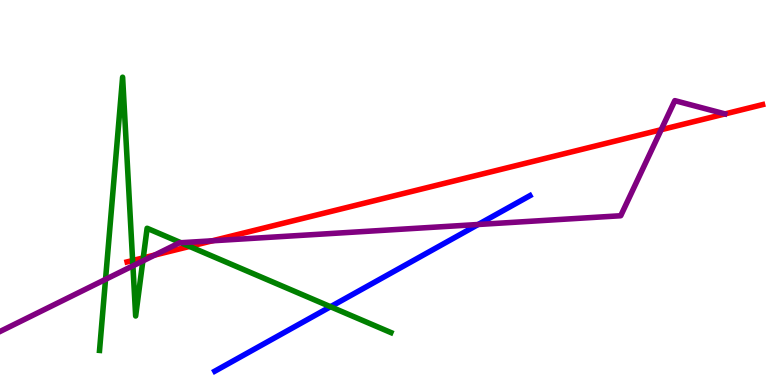[{'lines': ['blue', 'red'], 'intersections': []}, {'lines': ['green', 'red'], 'intersections': [{'x': 1.71, 'y': 3.23}, {'x': 1.85, 'y': 3.3}, {'x': 2.45, 'y': 3.6}]}, {'lines': ['purple', 'red'], 'intersections': [{'x': 2.0, 'y': 3.38}, {'x': 2.74, 'y': 3.75}, {'x': 8.53, 'y': 6.63}]}, {'lines': ['blue', 'green'], 'intersections': [{'x': 4.26, 'y': 2.03}]}, {'lines': ['blue', 'purple'], 'intersections': [{'x': 6.17, 'y': 4.17}]}, {'lines': ['green', 'purple'], 'intersections': [{'x': 1.36, 'y': 2.74}, {'x': 1.71, 'y': 3.1}, {'x': 1.84, 'y': 3.22}, {'x': 2.33, 'y': 3.7}]}]